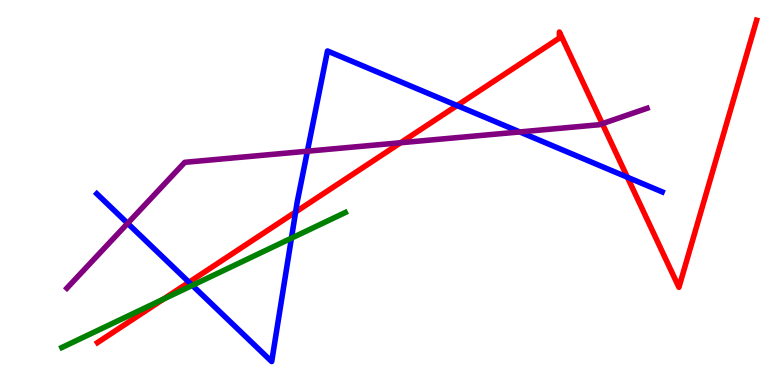[{'lines': ['blue', 'red'], 'intersections': [{'x': 2.44, 'y': 2.67}, {'x': 3.81, 'y': 4.49}, {'x': 5.9, 'y': 7.26}, {'x': 8.1, 'y': 5.4}]}, {'lines': ['green', 'red'], 'intersections': [{'x': 2.11, 'y': 2.23}]}, {'lines': ['purple', 'red'], 'intersections': [{'x': 5.17, 'y': 6.29}, {'x': 7.77, 'y': 6.79}]}, {'lines': ['blue', 'green'], 'intersections': [{'x': 2.48, 'y': 2.59}, {'x': 3.76, 'y': 3.81}]}, {'lines': ['blue', 'purple'], 'intersections': [{'x': 1.65, 'y': 4.2}, {'x': 3.97, 'y': 6.07}, {'x': 6.71, 'y': 6.57}]}, {'lines': ['green', 'purple'], 'intersections': []}]